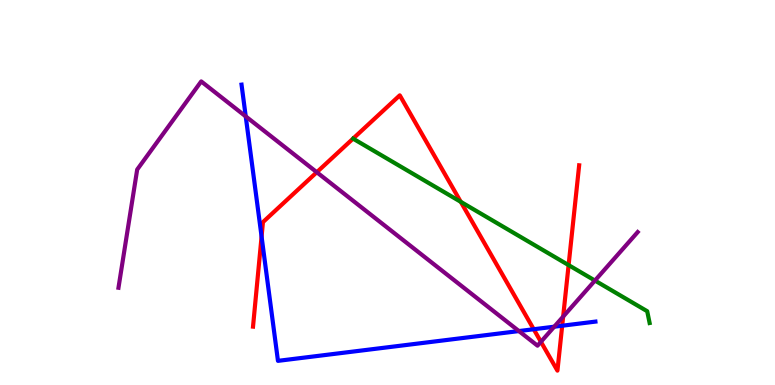[{'lines': ['blue', 'red'], 'intersections': [{'x': 3.38, 'y': 3.85}, {'x': 6.89, 'y': 1.45}, {'x': 7.25, 'y': 1.54}]}, {'lines': ['green', 'red'], 'intersections': [{'x': 5.95, 'y': 4.76}, {'x': 7.34, 'y': 3.11}]}, {'lines': ['purple', 'red'], 'intersections': [{'x': 4.09, 'y': 5.53}, {'x': 6.98, 'y': 1.12}, {'x': 7.27, 'y': 1.78}]}, {'lines': ['blue', 'green'], 'intersections': []}, {'lines': ['blue', 'purple'], 'intersections': [{'x': 3.17, 'y': 6.98}, {'x': 6.7, 'y': 1.4}, {'x': 7.15, 'y': 1.51}]}, {'lines': ['green', 'purple'], 'intersections': [{'x': 7.68, 'y': 2.71}]}]